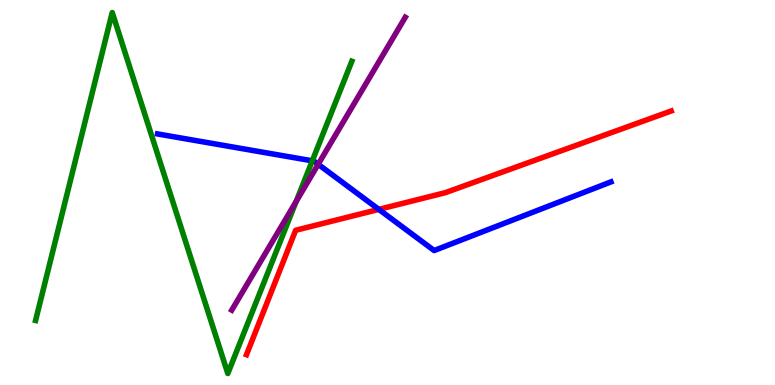[{'lines': ['blue', 'red'], 'intersections': [{'x': 4.89, 'y': 4.56}]}, {'lines': ['green', 'red'], 'intersections': []}, {'lines': ['purple', 'red'], 'intersections': []}, {'lines': ['blue', 'green'], 'intersections': [{'x': 4.03, 'y': 5.82}]}, {'lines': ['blue', 'purple'], 'intersections': [{'x': 4.11, 'y': 5.73}]}, {'lines': ['green', 'purple'], 'intersections': [{'x': 3.82, 'y': 4.77}]}]